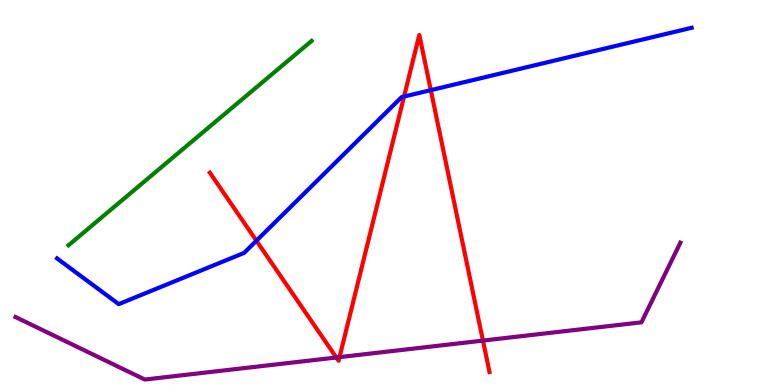[{'lines': ['blue', 'red'], 'intersections': [{'x': 3.31, 'y': 3.75}, {'x': 5.21, 'y': 7.49}, {'x': 5.56, 'y': 7.66}]}, {'lines': ['green', 'red'], 'intersections': []}, {'lines': ['purple', 'red'], 'intersections': [{'x': 4.34, 'y': 0.715}, {'x': 4.38, 'y': 0.724}, {'x': 6.23, 'y': 1.15}]}, {'lines': ['blue', 'green'], 'intersections': []}, {'lines': ['blue', 'purple'], 'intersections': []}, {'lines': ['green', 'purple'], 'intersections': []}]